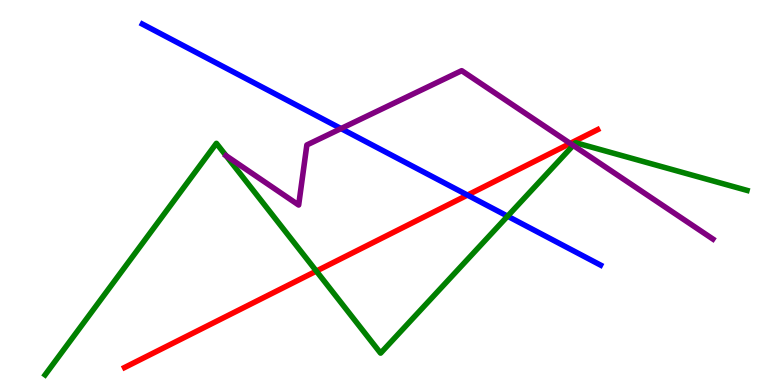[{'lines': ['blue', 'red'], 'intersections': [{'x': 6.03, 'y': 4.93}]}, {'lines': ['green', 'red'], 'intersections': [{'x': 4.08, 'y': 2.96}]}, {'lines': ['purple', 'red'], 'intersections': [{'x': 7.36, 'y': 6.27}]}, {'lines': ['blue', 'green'], 'intersections': [{'x': 6.55, 'y': 4.38}]}, {'lines': ['blue', 'purple'], 'intersections': [{'x': 4.4, 'y': 6.66}]}, {'lines': ['green', 'purple'], 'intersections': [{'x': 2.92, 'y': 5.95}, {'x': 7.4, 'y': 6.22}]}]